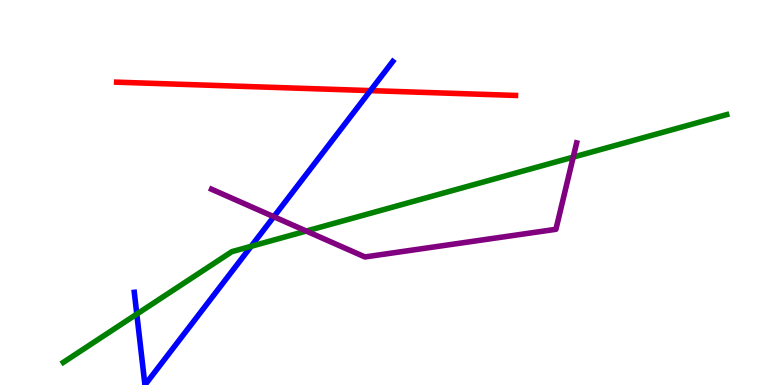[{'lines': ['blue', 'red'], 'intersections': [{'x': 4.78, 'y': 7.65}]}, {'lines': ['green', 'red'], 'intersections': []}, {'lines': ['purple', 'red'], 'intersections': []}, {'lines': ['blue', 'green'], 'intersections': [{'x': 1.77, 'y': 1.84}, {'x': 3.24, 'y': 3.6}]}, {'lines': ['blue', 'purple'], 'intersections': [{'x': 3.53, 'y': 4.37}]}, {'lines': ['green', 'purple'], 'intersections': [{'x': 3.95, 'y': 4.0}, {'x': 7.4, 'y': 5.92}]}]